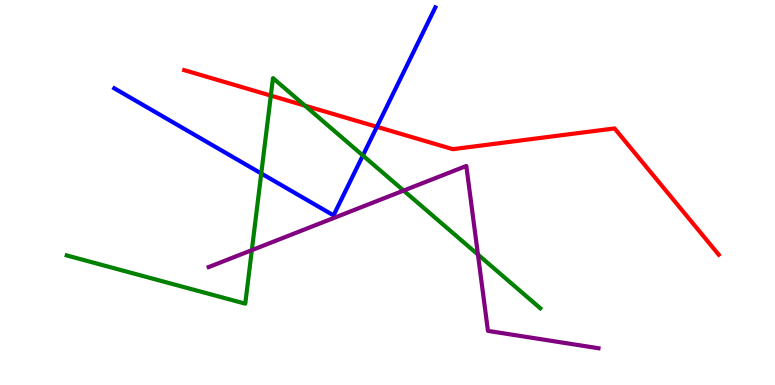[{'lines': ['blue', 'red'], 'intersections': [{'x': 4.86, 'y': 6.71}]}, {'lines': ['green', 'red'], 'intersections': [{'x': 3.49, 'y': 7.52}, {'x': 3.93, 'y': 7.26}]}, {'lines': ['purple', 'red'], 'intersections': []}, {'lines': ['blue', 'green'], 'intersections': [{'x': 3.37, 'y': 5.49}, {'x': 4.68, 'y': 5.96}]}, {'lines': ['blue', 'purple'], 'intersections': []}, {'lines': ['green', 'purple'], 'intersections': [{'x': 3.25, 'y': 3.5}, {'x': 5.21, 'y': 5.05}, {'x': 6.17, 'y': 3.39}]}]